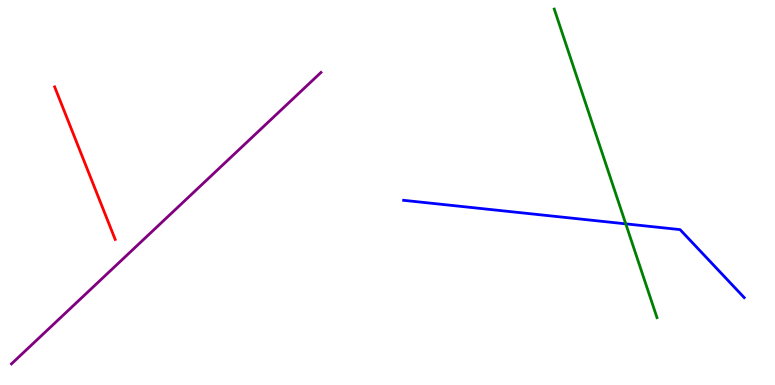[{'lines': ['blue', 'red'], 'intersections': []}, {'lines': ['green', 'red'], 'intersections': []}, {'lines': ['purple', 'red'], 'intersections': []}, {'lines': ['blue', 'green'], 'intersections': [{'x': 8.07, 'y': 4.19}]}, {'lines': ['blue', 'purple'], 'intersections': []}, {'lines': ['green', 'purple'], 'intersections': []}]